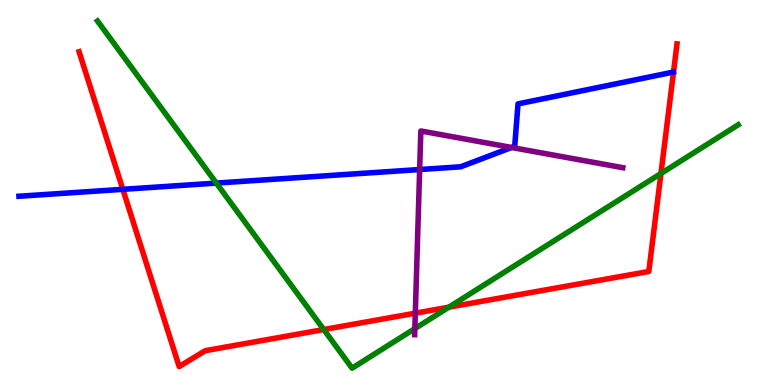[{'lines': ['blue', 'red'], 'intersections': [{'x': 1.58, 'y': 5.08}]}, {'lines': ['green', 'red'], 'intersections': [{'x': 4.18, 'y': 1.44}, {'x': 5.79, 'y': 2.02}, {'x': 8.53, 'y': 5.49}]}, {'lines': ['purple', 'red'], 'intersections': [{'x': 5.36, 'y': 1.87}]}, {'lines': ['blue', 'green'], 'intersections': [{'x': 2.79, 'y': 5.24}]}, {'lines': ['blue', 'purple'], 'intersections': [{'x': 5.42, 'y': 5.6}, {'x': 6.6, 'y': 6.17}]}, {'lines': ['green', 'purple'], 'intersections': [{'x': 5.35, 'y': 1.46}]}]